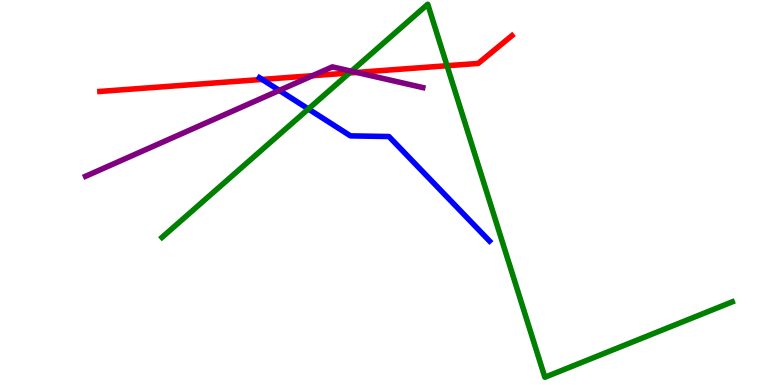[{'lines': ['blue', 'red'], 'intersections': [{'x': 3.38, 'y': 7.94}]}, {'lines': ['green', 'red'], 'intersections': [{'x': 4.51, 'y': 8.1}, {'x': 5.77, 'y': 8.29}]}, {'lines': ['purple', 'red'], 'intersections': [{'x': 4.03, 'y': 8.03}, {'x': 4.6, 'y': 8.12}]}, {'lines': ['blue', 'green'], 'intersections': [{'x': 3.98, 'y': 7.17}]}, {'lines': ['blue', 'purple'], 'intersections': [{'x': 3.6, 'y': 7.65}]}, {'lines': ['green', 'purple'], 'intersections': [{'x': 4.53, 'y': 8.15}]}]